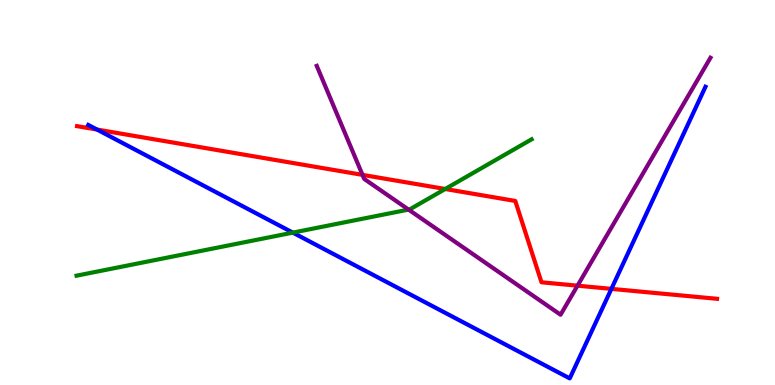[{'lines': ['blue', 'red'], 'intersections': [{'x': 1.25, 'y': 6.64}, {'x': 7.89, 'y': 2.5}]}, {'lines': ['green', 'red'], 'intersections': [{'x': 5.74, 'y': 5.09}]}, {'lines': ['purple', 'red'], 'intersections': [{'x': 4.68, 'y': 5.46}, {'x': 7.45, 'y': 2.58}]}, {'lines': ['blue', 'green'], 'intersections': [{'x': 3.78, 'y': 3.96}]}, {'lines': ['blue', 'purple'], 'intersections': []}, {'lines': ['green', 'purple'], 'intersections': [{'x': 5.27, 'y': 4.56}]}]